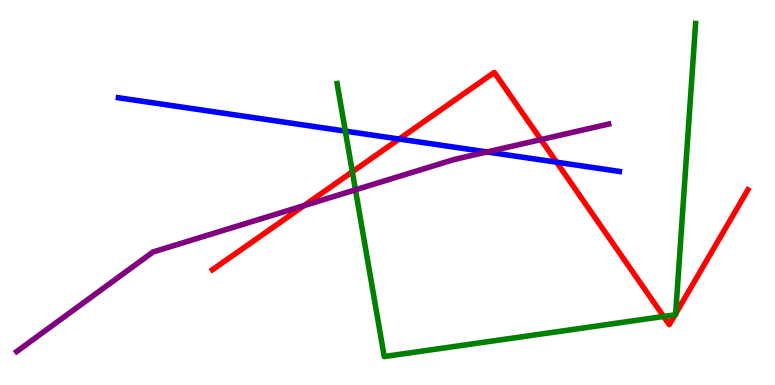[{'lines': ['blue', 'red'], 'intersections': [{'x': 5.15, 'y': 6.39}, {'x': 7.18, 'y': 5.79}]}, {'lines': ['green', 'red'], 'intersections': [{'x': 4.55, 'y': 5.54}, {'x': 8.56, 'y': 1.78}, {'x': 8.71, 'y': 1.82}, {'x': 8.72, 'y': 1.85}]}, {'lines': ['purple', 'red'], 'intersections': [{'x': 3.92, 'y': 4.66}, {'x': 6.98, 'y': 6.37}]}, {'lines': ['blue', 'green'], 'intersections': [{'x': 4.46, 'y': 6.59}]}, {'lines': ['blue', 'purple'], 'intersections': [{'x': 6.28, 'y': 6.05}]}, {'lines': ['green', 'purple'], 'intersections': [{'x': 4.59, 'y': 5.07}]}]